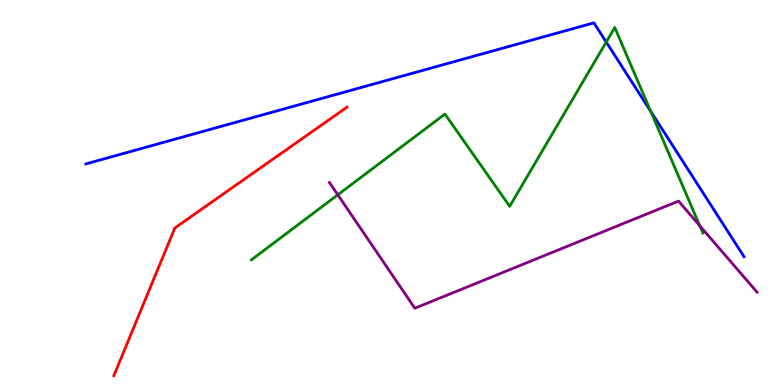[{'lines': ['blue', 'red'], 'intersections': []}, {'lines': ['green', 'red'], 'intersections': []}, {'lines': ['purple', 'red'], 'intersections': []}, {'lines': ['blue', 'green'], 'intersections': [{'x': 7.82, 'y': 8.91}, {'x': 8.4, 'y': 7.11}]}, {'lines': ['blue', 'purple'], 'intersections': []}, {'lines': ['green', 'purple'], 'intersections': [{'x': 4.36, 'y': 4.94}, {'x': 9.03, 'y': 4.14}]}]